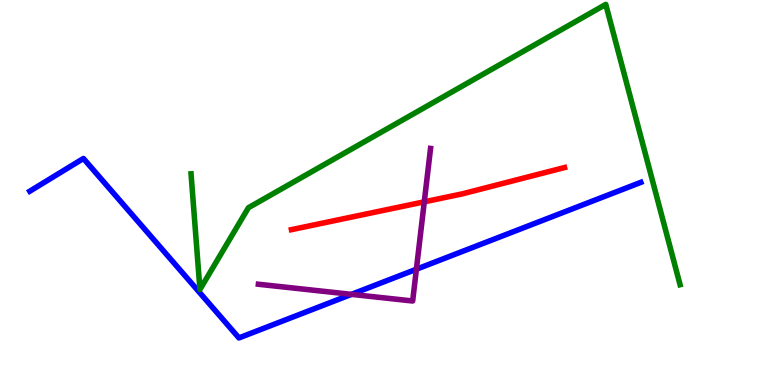[{'lines': ['blue', 'red'], 'intersections': []}, {'lines': ['green', 'red'], 'intersections': []}, {'lines': ['purple', 'red'], 'intersections': [{'x': 5.47, 'y': 4.76}]}, {'lines': ['blue', 'green'], 'intersections': []}, {'lines': ['blue', 'purple'], 'intersections': [{'x': 4.54, 'y': 2.35}, {'x': 5.37, 'y': 3.01}]}, {'lines': ['green', 'purple'], 'intersections': []}]